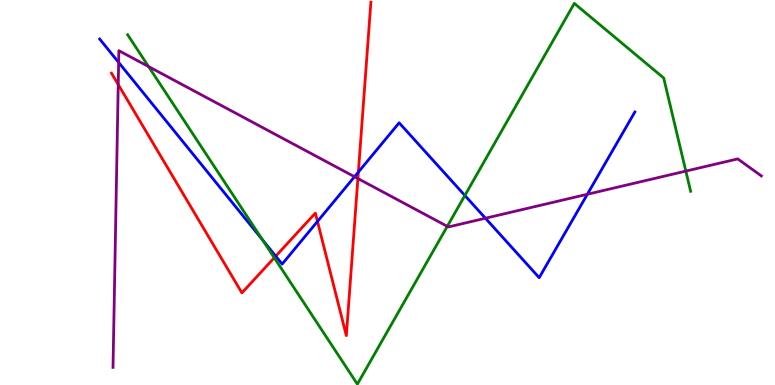[{'lines': ['blue', 'red'], 'intersections': [{'x': 3.56, 'y': 3.35}, {'x': 4.1, 'y': 4.25}, {'x': 4.62, 'y': 5.53}]}, {'lines': ['green', 'red'], 'intersections': [{'x': 3.54, 'y': 3.31}]}, {'lines': ['purple', 'red'], 'intersections': [{'x': 1.53, 'y': 7.8}, {'x': 4.62, 'y': 5.36}]}, {'lines': ['blue', 'green'], 'intersections': [{'x': 3.39, 'y': 3.77}, {'x': 6.0, 'y': 4.92}]}, {'lines': ['blue', 'purple'], 'intersections': [{'x': 1.53, 'y': 8.38}, {'x': 4.57, 'y': 5.41}, {'x': 6.26, 'y': 4.33}, {'x': 7.58, 'y': 4.95}]}, {'lines': ['green', 'purple'], 'intersections': [{'x': 1.92, 'y': 8.27}, {'x': 5.77, 'y': 4.12}, {'x': 8.85, 'y': 5.56}]}]